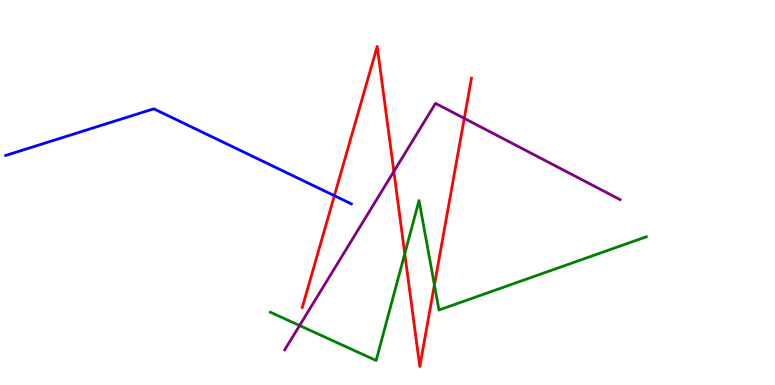[{'lines': ['blue', 'red'], 'intersections': [{'x': 4.31, 'y': 4.92}]}, {'lines': ['green', 'red'], 'intersections': [{'x': 5.22, 'y': 3.41}, {'x': 5.61, 'y': 2.6}]}, {'lines': ['purple', 'red'], 'intersections': [{'x': 5.08, 'y': 5.55}, {'x': 5.99, 'y': 6.93}]}, {'lines': ['blue', 'green'], 'intersections': []}, {'lines': ['blue', 'purple'], 'intersections': []}, {'lines': ['green', 'purple'], 'intersections': [{'x': 3.87, 'y': 1.54}]}]